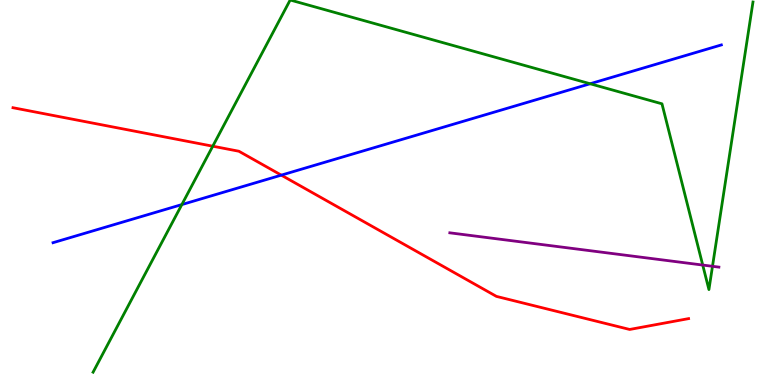[{'lines': ['blue', 'red'], 'intersections': [{'x': 3.63, 'y': 5.45}]}, {'lines': ['green', 'red'], 'intersections': [{'x': 2.75, 'y': 6.2}]}, {'lines': ['purple', 'red'], 'intersections': []}, {'lines': ['blue', 'green'], 'intersections': [{'x': 2.35, 'y': 4.69}, {'x': 7.61, 'y': 7.82}]}, {'lines': ['blue', 'purple'], 'intersections': []}, {'lines': ['green', 'purple'], 'intersections': [{'x': 9.07, 'y': 3.12}, {'x': 9.19, 'y': 3.08}]}]